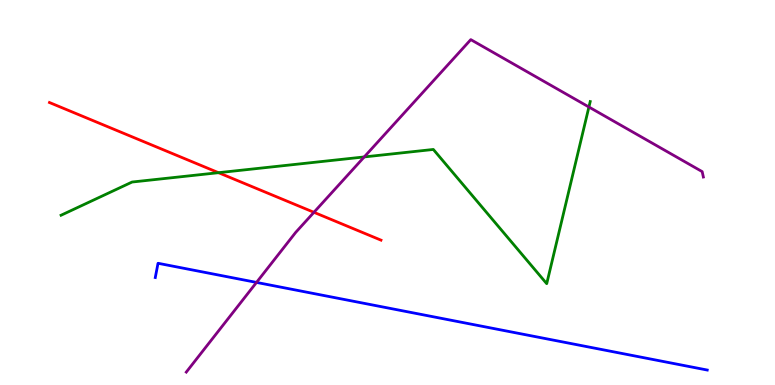[{'lines': ['blue', 'red'], 'intersections': []}, {'lines': ['green', 'red'], 'intersections': [{'x': 2.82, 'y': 5.51}]}, {'lines': ['purple', 'red'], 'intersections': [{'x': 4.05, 'y': 4.49}]}, {'lines': ['blue', 'green'], 'intersections': []}, {'lines': ['blue', 'purple'], 'intersections': [{'x': 3.31, 'y': 2.66}]}, {'lines': ['green', 'purple'], 'intersections': [{'x': 4.7, 'y': 5.92}, {'x': 7.6, 'y': 7.22}]}]